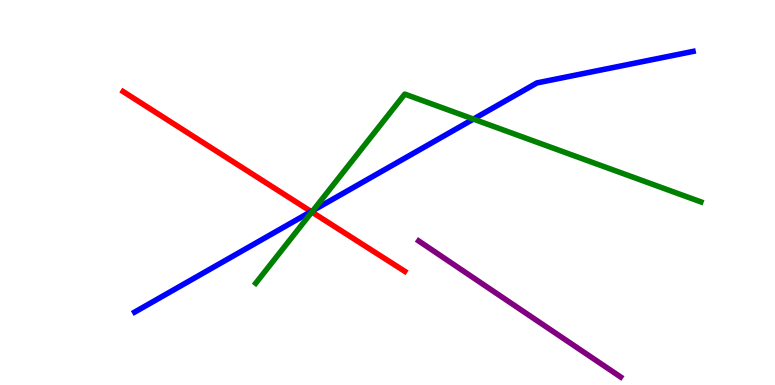[{'lines': ['blue', 'red'], 'intersections': [{'x': 4.01, 'y': 4.5}]}, {'lines': ['green', 'red'], 'intersections': [{'x': 4.02, 'y': 4.49}]}, {'lines': ['purple', 'red'], 'intersections': []}, {'lines': ['blue', 'green'], 'intersections': [{'x': 4.04, 'y': 4.53}, {'x': 6.11, 'y': 6.91}]}, {'lines': ['blue', 'purple'], 'intersections': []}, {'lines': ['green', 'purple'], 'intersections': []}]